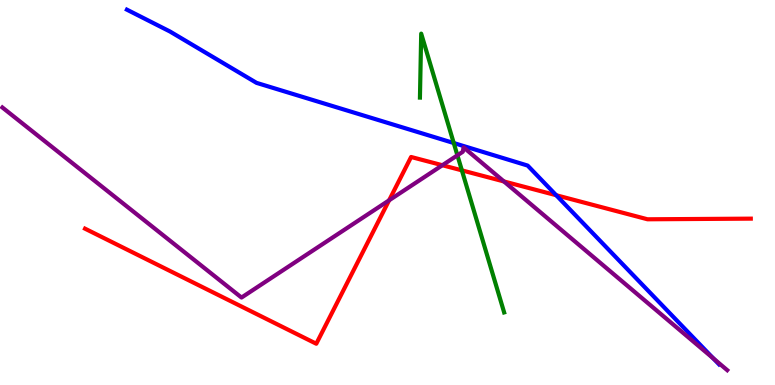[{'lines': ['blue', 'red'], 'intersections': [{'x': 7.18, 'y': 4.93}]}, {'lines': ['green', 'red'], 'intersections': [{'x': 5.96, 'y': 5.57}]}, {'lines': ['purple', 'red'], 'intersections': [{'x': 5.02, 'y': 4.8}, {'x': 5.71, 'y': 5.71}, {'x': 6.5, 'y': 5.29}]}, {'lines': ['blue', 'green'], 'intersections': [{'x': 5.85, 'y': 6.28}]}, {'lines': ['blue', 'purple'], 'intersections': [{'x': 9.2, 'y': 0.691}]}, {'lines': ['green', 'purple'], 'intersections': [{'x': 5.9, 'y': 5.97}]}]